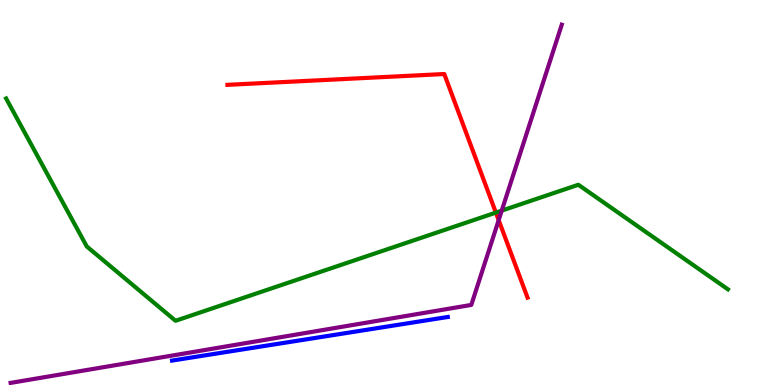[{'lines': ['blue', 'red'], 'intersections': []}, {'lines': ['green', 'red'], 'intersections': [{'x': 6.4, 'y': 4.48}]}, {'lines': ['purple', 'red'], 'intersections': [{'x': 6.43, 'y': 4.28}]}, {'lines': ['blue', 'green'], 'intersections': []}, {'lines': ['blue', 'purple'], 'intersections': []}, {'lines': ['green', 'purple'], 'intersections': [{'x': 6.47, 'y': 4.53}]}]